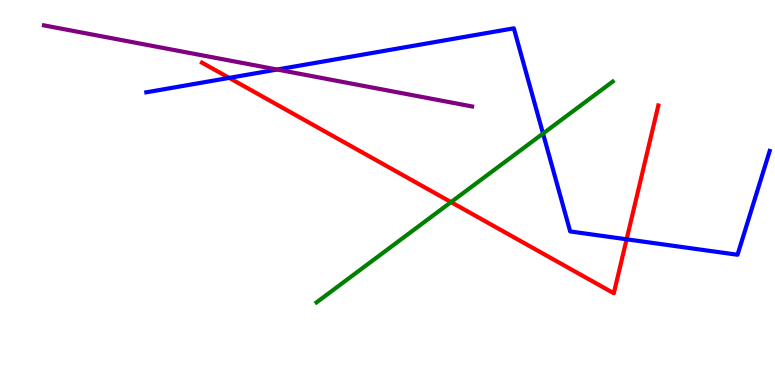[{'lines': ['blue', 'red'], 'intersections': [{'x': 2.96, 'y': 7.98}, {'x': 8.09, 'y': 3.78}]}, {'lines': ['green', 'red'], 'intersections': [{'x': 5.82, 'y': 4.75}]}, {'lines': ['purple', 'red'], 'intersections': []}, {'lines': ['blue', 'green'], 'intersections': [{'x': 7.01, 'y': 6.53}]}, {'lines': ['blue', 'purple'], 'intersections': [{'x': 3.58, 'y': 8.19}]}, {'lines': ['green', 'purple'], 'intersections': []}]